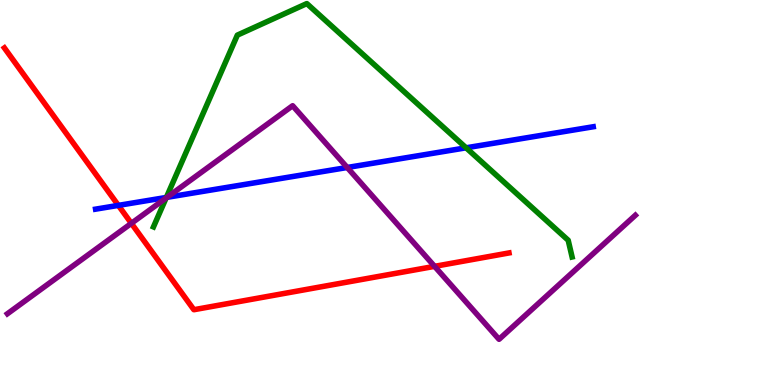[{'lines': ['blue', 'red'], 'intersections': [{'x': 1.53, 'y': 4.67}]}, {'lines': ['green', 'red'], 'intersections': []}, {'lines': ['purple', 'red'], 'intersections': [{'x': 1.69, 'y': 4.2}, {'x': 5.61, 'y': 3.08}]}, {'lines': ['blue', 'green'], 'intersections': [{'x': 2.15, 'y': 4.87}, {'x': 6.01, 'y': 6.16}]}, {'lines': ['blue', 'purple'], 'intersections': [{'x': 2.16, 'y': 4.87}, {'x': 4.48, 'y': 5.65}]}, {'lines': ['green', 'purple'], 'intersections': [{'x': 2.14, 'y': 4.86}]}]